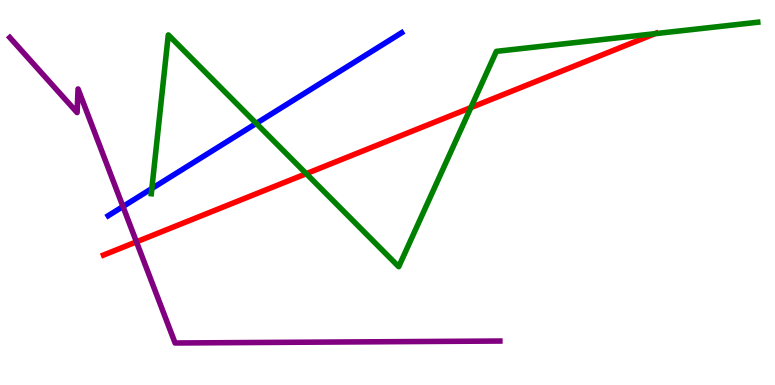[{'lines': ['blue', 'red'], 'intersections': []}, {'lines': ['green', 'red'], 'intersections': [{'x': 3.95, 'y': 5.49}, {'x': 6.08, 'y': 7.21}, {'x': 8.45, 'y': 9.13}]}, {'lines': ['purple', 'red'], 'intersections': [{'x': 1.76, 'y': 3.72}]}, {'lines': ['blue', 'green'], 'intersections': [{'x': 1.96, 'y': 5.1}, {'x': 3.31, 'y': 6.8}]}, {'lines': ['blue', 'purple'], 'intersections': [{'x': 1.59, 'y': 4.64}]}, {'lines': ['green', 'purple'], 'intersections': []}]